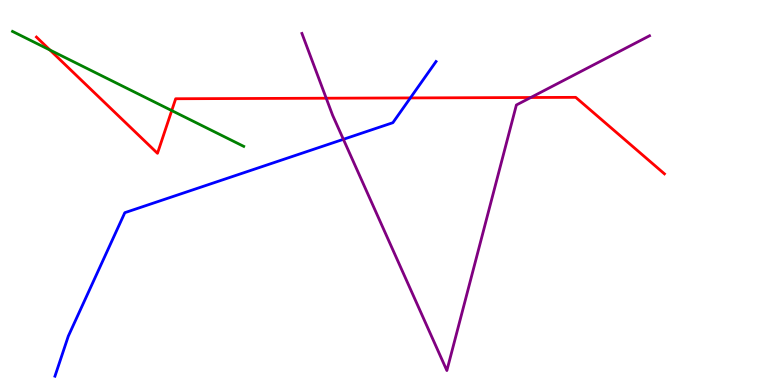[{'lines': ['blue', 'red'], 'intersections': [{'x': 5.29, 'y': 7.46}]}, {'lines': ['green', 'red'], 'intersections': [{'x': 0.644, 'y': 8.7}, {'x': 2.22, 'y': 7.13}]}, {'lines': ['purple', 'red'], 'intersections': [{'x': 4.21, 'y': 7.45}, {'x': 6.85, 'y': 7.47}]}, {'lines': ['blue', 'green'], 'intersections': []}, {'lines': ['blue', 'purple'], 'intersections': [{'x': 4.43, 'y': 6.38}]}, {'lines': ['green', 'purple'], 'intersections': []}]